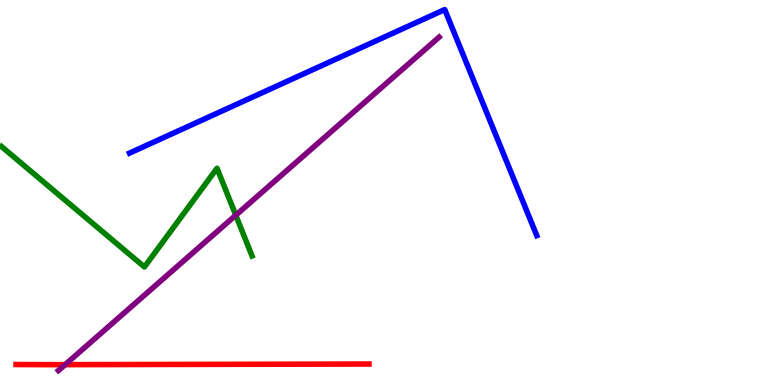[{'lines': ['blue', 'red'], 'intersections': []}, {'lines': ['green', 'red'], 'intersections': []}, {'lines': ['purple', 'red'], 'intersections': [{'x': 0.841, 'y': 0.529}]}, {'lines': ['blue', 'green'], 'intersections': []}, {'lines': ['blue', 'purple'], 'intersections': []}, {'lines': ['green', 'purple'], 'intersections': [{'x': 3.04, 'y': 4.41}]}]